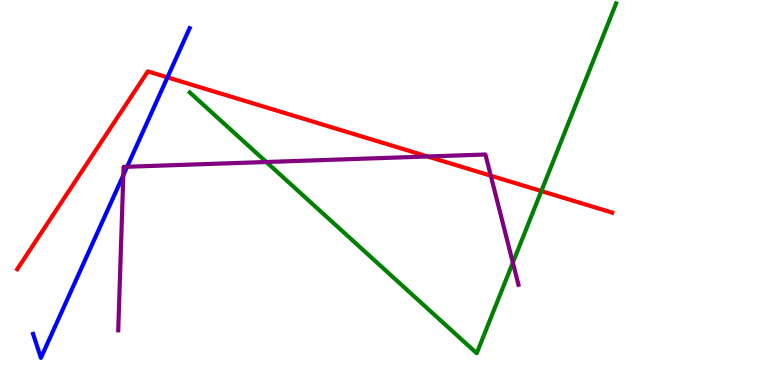[{'lines': ['blue', 'red'], 'intersections': [{'x': 2.16, 'y': 7.99}]}, {'lines': ['green', 'red'], 'intersections': [{'x': 6.99, 'y': 5.04}]}, {'lines': ['purple', 'red'], 'intersections': [{'x': 5.52, 'y': 5.94}, {'x': 6.33, 'y': 5.44}]}, {'lines': ['blue', 'green'], 'intersections': []}, {'lines': ['blue', 'purple'], 'intersections': [{'x': 1.59, 'y': 5.45}, {'x': 1.64, 'y': 5.67}]}, {'lines': ['green', 'purple'], 'intersections': [{'x': 3.44, 'y': 5.79}, {'x': 6.62, 'y': 3.18}]}]